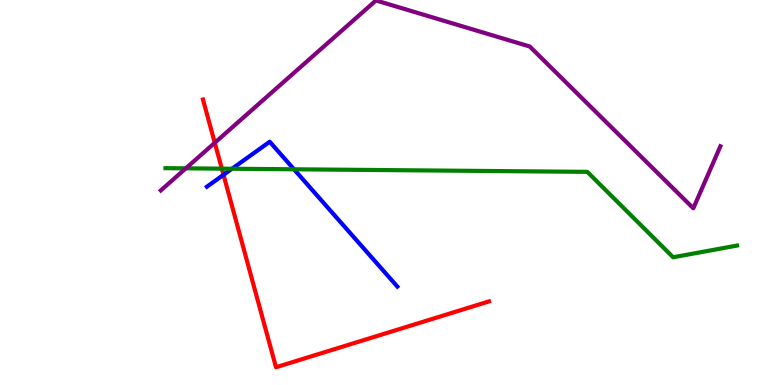[{'lines': ['blue', 'red'], 'intersections': [{'x': 2.88, 'y': 5.46}]}, {'lines': ['green', 'red'], 'intersections': [{'x': 2.86, 'y': 5.62}]}, {'lines': ['purple', 'red'], 'intersections': [{'x': 2.77, 'y': 6.29}]}, {'lines': ['blue', 'green'], 'intersections': [{'x': 2.99, 'y': 5.62}, {'x': 3.79, 'y': 5.6}]}, {'lines': ['blue', 'purple'], 'intersections': []}, {'lines': ['green', 'purple'], 'intersections': [{'x': 2.4, 'y': 5.63}]}]